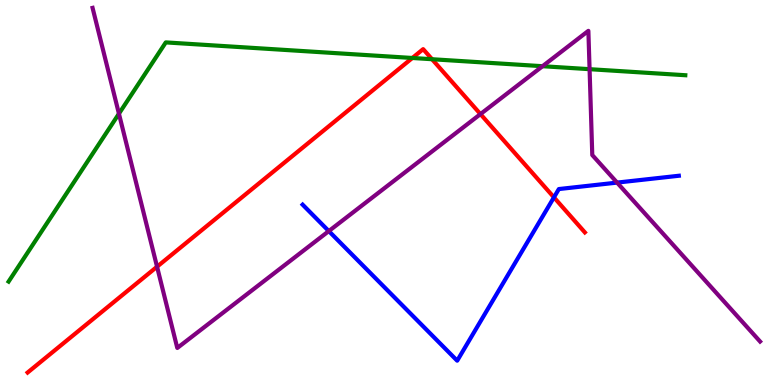[{'lines': ['blue', 'red'], 'intersections': [{'x': 7.15, 'y': 4.87}]}, {'lines': ['green', 'red'], 'intersections': [{'x': 5.32, 'y': 8.49}, {'x': 5.57, 'y': 8.46}]}, {'lines': ['purple', 'red'], 'intersections': [{'x': 2.03, 'y': 3.07}, {'x': 6.2, 'y': 7.04}]}, {'lines': ['blue', 'green'], 'intersections': []}, {'lines': ['blue', 'purple'], 'intersections': [{'x': 4.24, 'y': 4.0}, {'x': 7.96, 'y': 5.26}]}, {'lines': ['green', 'purple'], 'intersections': [{'x': 1.53, 'y': 7.05}, {'x': 7.0, 'y': 8.28}, {'x': 7.61, 'y': 8.2}]}]